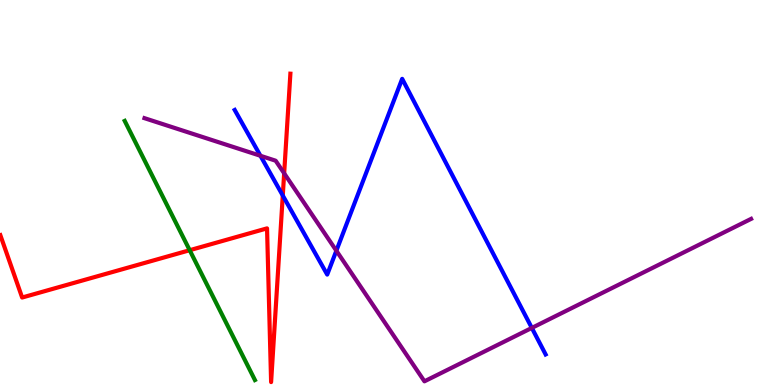[{'lines': ['blue', 'red'], 'intersections': [{'x': 3.65, 'y': 4.92}]}, {'lines': ['green', 'red'], 'intersections': [{'x': 2.45, 'y': 3.5}]}, {'lines': ['purple', 'red'], 'intersections': [{'x': 3.67, 'y': 5.5}]}, {'lines': ['blue', 'green'], 'intersections': []}, {'lines': ['blue', 'purple'], 'intersections': [{'x': 3.36, 'y': 5.95}, {'x': 4.34, 'y': 3.49}, {'x': 6.86, 'y': 1.48}]}, {'lines': ['green', 'purple'], 'intersections': []}]